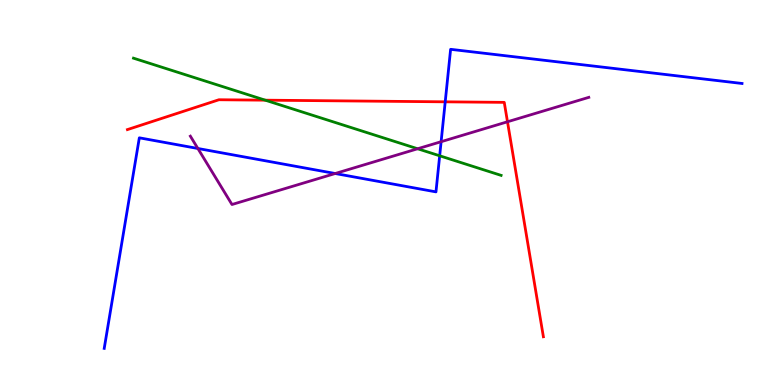[{'lines': ['blue', 'red'], 'intersections': [{'x': 5.74, 'y': 7.36}]}, {'lines': ['green', 'red'], 'intersections': [{'x': 3.42, 'y': 7.4}]}, {'lines': ['purple', 'red'], 'intersections': [{'x': 6.55, 'y': 6.84}]}, {'lines': ['blue', 'green'], 'intersections': [{'x': 5.67, 'y': 5.95}]}, {'lines': ['blue', 'purple'], 'intersections': [{'x': 2.55, 'y': 6.14}, {'x': 4.33, 'y': 5.49}, {'x': 5.69, 'y': 6.32}]}, {'lines': ['green', 'purple'], 'intersections': [{'x': 5.39, 'y': 6.14}]}]